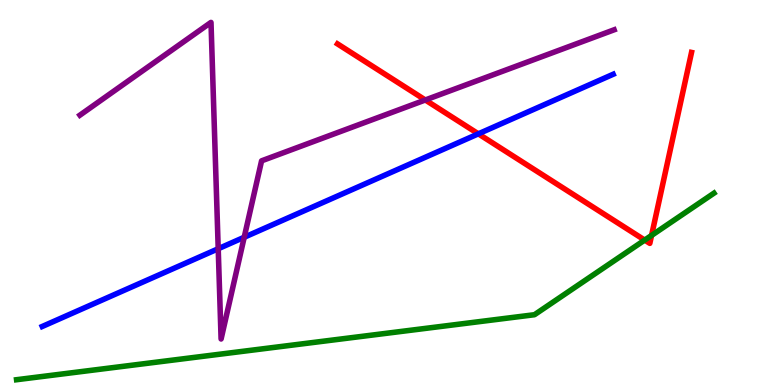[{'lines': ['blue', 'red'], 'intersections': [{'x': 6.17, 'y': 6.52}]}, {'lines': ['green', 'red'], 'intersections': [{'x': 8.32, 'y': 3.76}, {'x': 8.41, 'y': 3.89}]}, {'lines': ['purple', 'red'], 'intersections': [{'x': 5.49, 'y': 7.4}]}, {'lines': ['blue', 'green'], 'intersections': []}, {'lines': ['blue', 'purple'], 'intersections': [{'x': 2.82, 'y': 3.54}, {'x': 3.15, 'y': 3.84}]}, {'lines': ['green', 'purple'], 'intersections': []}]